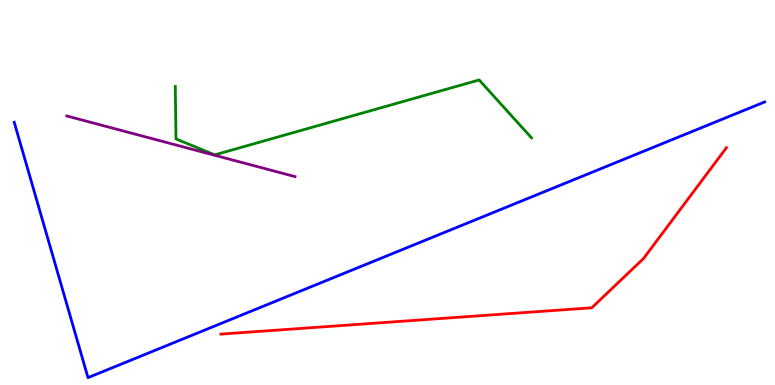[{'lines': ['blue', 'red'], 'intersections': []}, {'lines': ['green', 'red'], 'intersections': []}, {'lines': ['purple', 'red'], 'intersections': []}, {'lines': ['blue', 'green'], 'intersections': []}, {'lines': ['blue', 'purple'], 'intersections': []}, {'lines': ['green', 'purple'], 'intersections': []}]